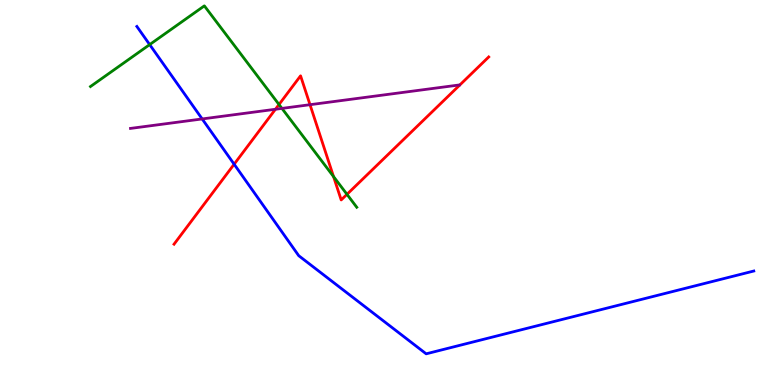[{'lines': ['blue', 'red'], 'intersections': [{'x': 3.02, 'y': 5.73}]}, {'lines': ['green', 'red'], 'intersections': [{'x': 3.6, 'y': 7.29}, {'x': 4.3, 'y': 5.41}, {'x': 4.48, 'y': 4.95}]}, {'lines': ['purple', 'red'], 'intersections': [{'x': 3.55, 'y': 7.16}, {'x': 4.0, 'y': 7.28}]}, {'lines': ['blue', 'green'], 'intersections': [{'x': 1.93, 'y': 8.84}]}, {'lines': ['blue', 'purple'], 'intersections': [{'x': 2.61, 'y': 6.91}]}, {'lines': ['green', 'purple'], 'intersections': [{'x': 3.64, 'y': 7.18}]}]